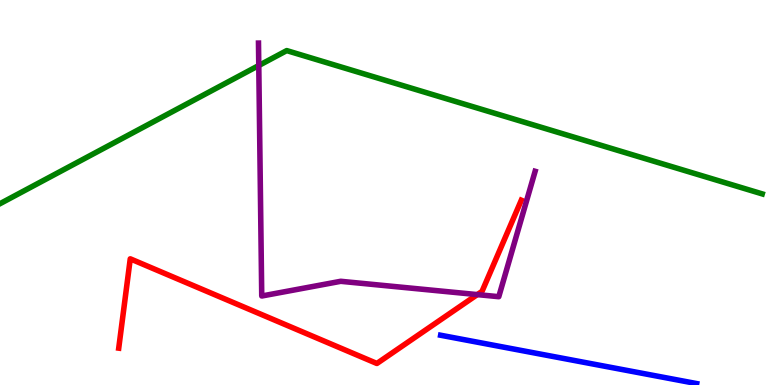[{'lines': ['blue', 'red'], 'intersections': []}, {'lines': ['green', 'red'], 'intersections': []}, {'lines': ['purple', 'red'], 'intersections': [{'x': 6.16, 'y': 2.35}]}, {'lines': ['blue', 'green'], 'intersections': []}, {'lines': ['blue', 'purple'], 'intersections': []}, {'lines': ['green', 'purple'], 'intersections': [{'x': 3.34, 'y': 8.3}]}]